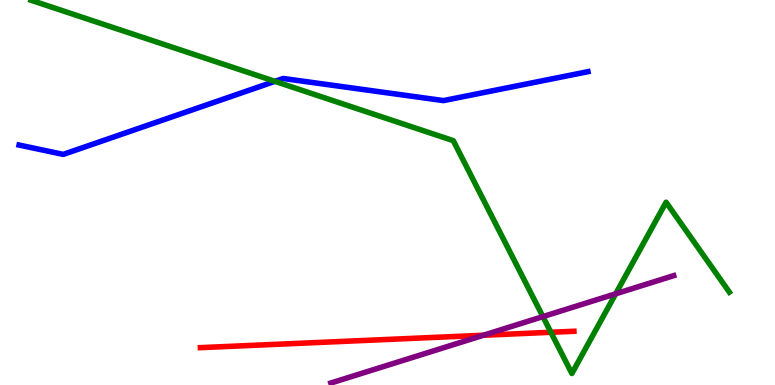[{'lines': ['blue', 'red'], 'intersections': []}, {'lines': ['green', 'red'], 'intersections': [{'x': 7.11, 'y': 1.37}]}, {'lines': ['purple', 'red'], 'intersections': [{'x': 6.24, 'y': 1.29}]}, {'lines': ['blue', 'green'], 'intersections': [{'x': 3.55, 'y': 7.89}]}, {'lines': ['blue', 'purple'], 'intersections': []}, {'lines': ['green', 'purple'], 'intersections': [{'x': 7.01, 'y': 1.78}, {'x': 7.94, 'y': 2.37}]}]